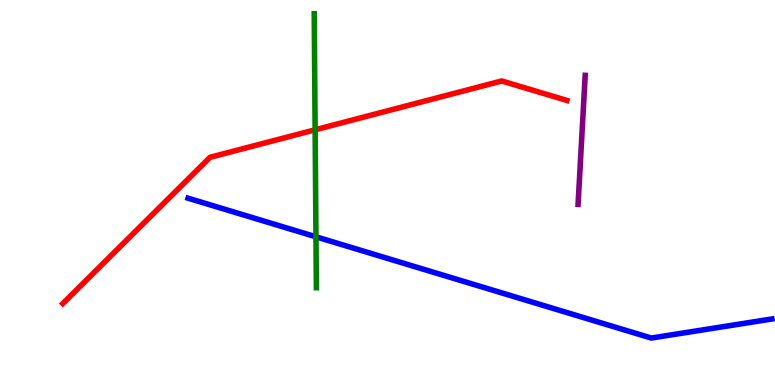[{'lines': ['blue', 'red'], 'intersections': []}, {'lines': ['green', 'red'], 'intersections': [{'x': 4.07, 'y': 6.63}]}, {'lines': ['purple', 'red'], 'intersections': []}, {'lines': ['blue', 'green'], 'intersections': [{'x': 4.08, 'y': 3.85}]}, {'lines': ['blue', 'purple'], 'intersections': []}, {'lines': ['green', 'purple'], 'intersections': []}]